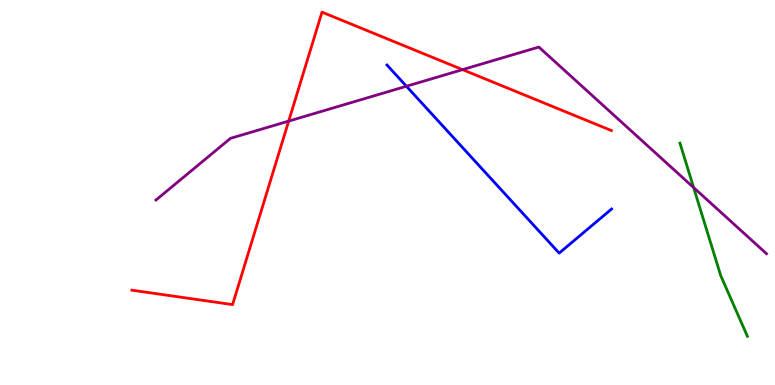[{'lines': ['blue', 'red'], 'intersections': []}, {'lines': ['green', 'red'], 'intersections': []}, {'lines': ['purple', 'red'], 'intersections': [{'x': 3.72, 'y': 6.85}, {'x': 5.97, 'y': 8.19}]}, {'lines': ['blue', 'green'], 'intersections': []}, {'lines': ['blue', 'purple'], 'intersections': [{'x': 5.24, 'y': 7.76}]}, {'lines': ['green', 'purple'], 'intersections': [{'x': 8.95, 'y': 5.13}]}]